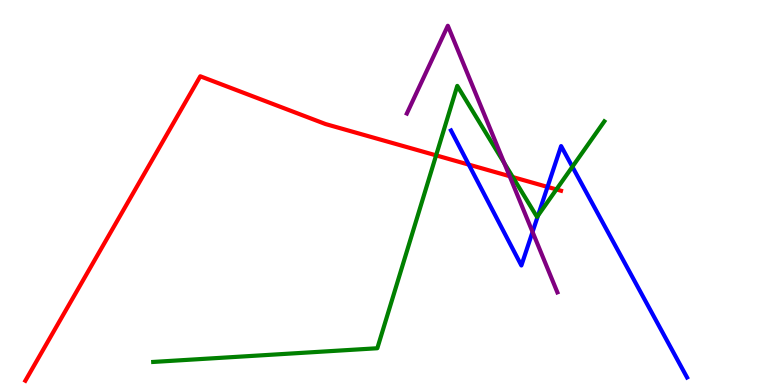[{'lines': ['blue', 'red'], 'intersections': [{'x': 6.05, 'y': 5.72}, {'x': 7.06, 'y': 5.15}]}, {'lines': ['green', 'red'], 'intersections': [{'x': 5.63, 'y': 5.96}, {'x': 6.62, 'y': 5.4}, {'x': 7.18, 'y': 5.08}]}, {'lines': ['purple', 'red'], 'intersections': [{'x': 6.58, 'y': 5.42}]}, {'lines': ['blue', 'green'], 'intersections': [{'x': 6.94, 'y': 4.4}, {'x': 7.39, 'y': 5.67}]}, {'lines': ['blue', 'purple'], 'intersections': [{'x': 6.87, 'y': 3.98}]}, {'lines': ['green', 'purple'], 'intersections': [{'x': 6.51, 'y': 5.76}]}]